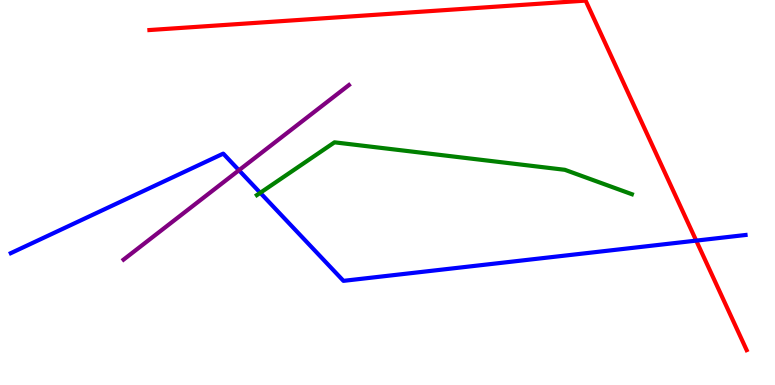[{'lines': ['blue', 'red'], 'intersections': [{'x': 8.98, 'y': 3.75}]}, {'lines': ['green', 'red'], 'intersections': []}, {'lines': ['purple', 'red'], 'intersections': []}, {'lines': ['blue', 'green'], 'intersections': [{'x': 3.36, 'y': 4.99}]}, {'lines': ['blue', 'purple'], 'intersections': [{'x': 3.08, 'y': 5.58}]}, {'lines': ['green', 'purple'], 'intersections': []}]